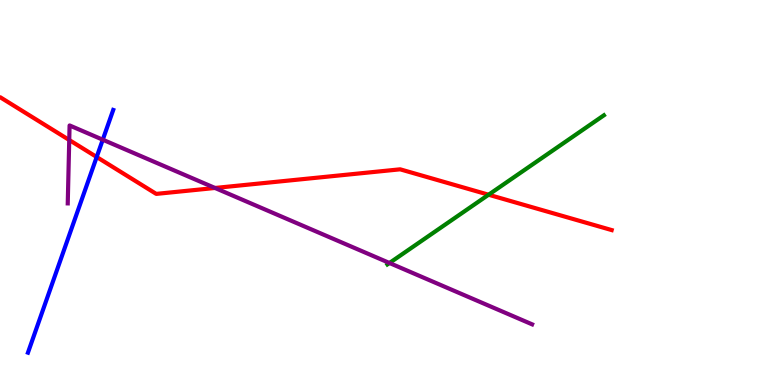[{'lines': ['blue', 'red'], 'intersections': [{'x': 1.25, 'y': 5.92}]}, {'lines': ['green', 'red'], 'intersections': [{'x': 6.3, 'y': 4.94}]}, {'lines': ['purple', 'red'], 'intersections': [{'x': 0.893, 'y': 6.36}, {'x': 2.77, 'y': 5.12}]}, {'lines': ['blue', 'green'], 'intersections': []}, {'lines': ['blue', 'purple'], 'intersections': [{'x': 1.33, 'y': 6.37}]}, {'lines': ['green', 'purple'], 'intersections': [{'x': 5.03, 'y': 3.17}]}]